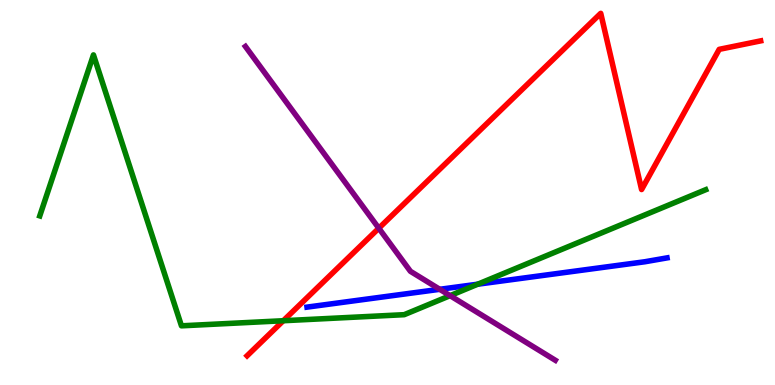[{'lines': ['blue', 'red'], 'intersections': []}, {'lines': ['green', 'red'], 'intersections': [{'x': 3.66, 'y': 1.67}]}, {'lines': ['purple', 'red'], 'intersections': [{'x': 4.89, 'y': 4.07}]}, {'lines': ['blue', 'green'], 'intersections': [{'x': 6.16, 'y': 2.62}]}, {'lines': ['blue', 'purple'], 'intersections': [{'x': 5.67, 'y': 2.49}]}, {'lines': ['green', 'purple'], 'intersections': [{'x': 5.81, 'y': 2.32}]}]